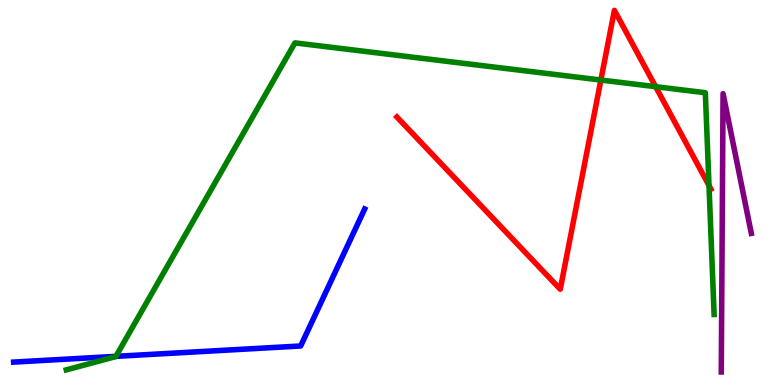[{'lines': ['blue', 'red'], 'intersections': []}, {'lines': ['green', 'red'], 'intersections': [{'x': 7.75, 'y': 7.92}, {'x': 8.46, 'y': 7.75}, {'x': 9.15, 'y': 5.18}]}, {'lines': ['purple', 'red'], 'intersections': []}, {'lines': ['blue', 'green'], 'intersections': [{'x': 1.5, 'y': 0.744}]}, {'lines': ['blue', 'purple'], 'intersections': []}, {'lines': ['green', 'purple'], 'intersections': []}]